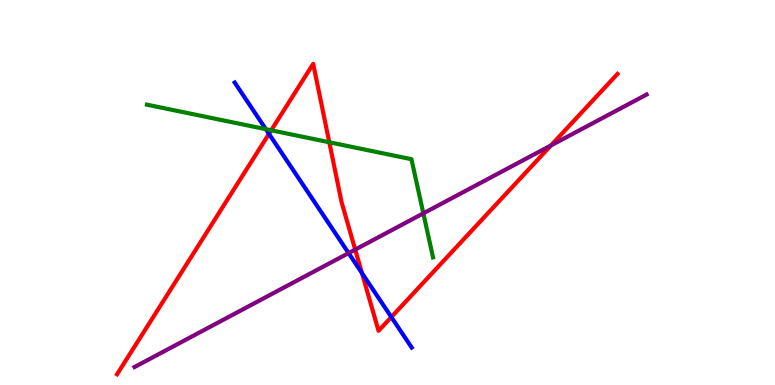[{'lines': ['blue', 'red'], 'intersections': [{'x': 3.47, 'y': 6.52}, {'x': 4.67, 'y': 2.91}, {'x': 5.05, 'y': 1.76}]}, {'lines': ['green', 'red'], 'intersections': [{'x': 3.5, 'y': 6.62}, {'x': 4.25, 'y': 6.3}]}, {'lines': ['purple', 'red'], 'intersections': [{'x': 4.58, 'y': 3.52}, {'x': 7.11, 'y': 6.22}]}, {'lines': ['blue', 'green'], 'intersections': [{'x': 3.43, 'y': 6.64}]}, {'lines': ['blue', 'purple'], 'intersections': [{'x': 4.5, 'y': 3.43}]}, {'lines': ['green', 'purple'], 'intersections': [{'x': 5.46, 'y': 4.46}]}]